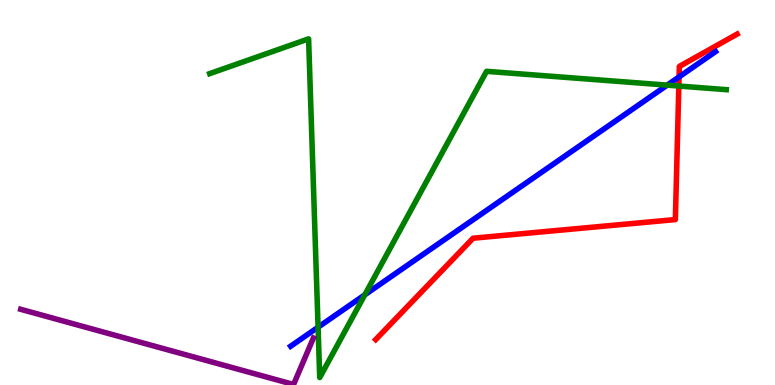[{'lines': ['blue', 'red'], 'intersections': [{'x': 8.76, 'y': 8.0}]}, {'lines': ['green', 'red'], 'intersections': [{'x': 8.76, 'y': 7.77}]}, {'lines': ['purple', 'red'], 'intersections': []}, {'lines': ['blue', 'green'], 'intersections': [{'x': 4.1, 'y': 1.5}, {'x': 4.71, 'y': 2.34}, {'x': 8.61, 'y': 7.79}]}, {'lines': ['blue', 'purple'], 'intersections': []}, {'lines': ['green', 'purple'], 'intersections': []}]